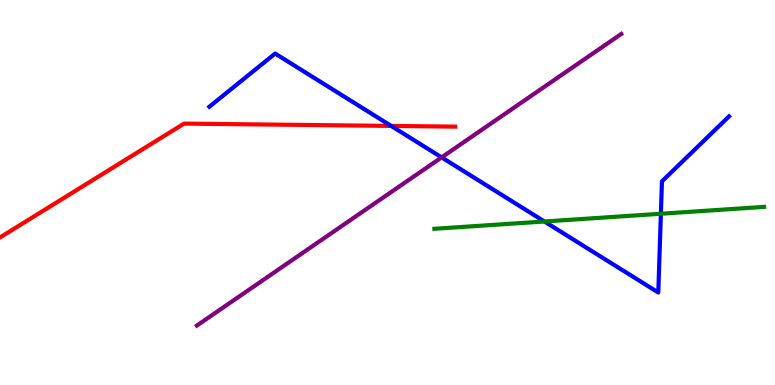[{'lines': ['blue', 'red'], 'intersections': [{'x': 5.05, 'y': 6.73}]}, {'lines': ['green', 'red'], 'intersections': []}, {'lines': ['purple', 'red'], 'intersections': []}, {'lines': ['blue', 'green'], 'intersections': [{'x': 7.02, 'y': 4.25}, {'x': 8.53, 'y': 4.45}]}, {'lines': ['blue', 'purple'], 'intersections': [{'x': 5.7, 'y': 5.91}]}, {'lines': ['green', 'purple'], 'intersections': []}]